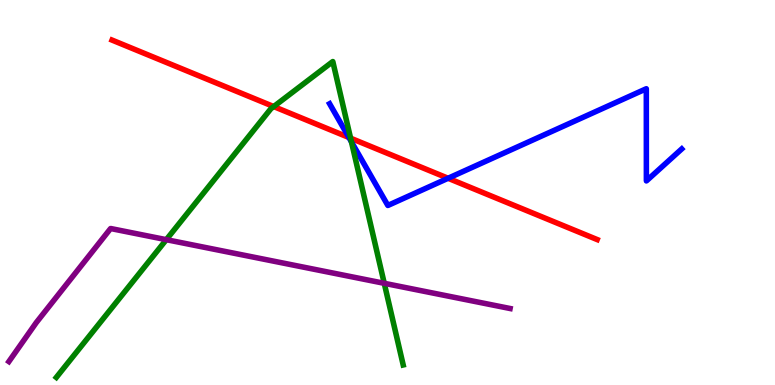[{'lines': ['blue', 'red'], 'intersections': [{'x': 4.5, 'y': 6.43}, {'x': 5.78, 'y': 5.37}]}, {'lines': ['green', 'red'], 'intersections': [{'x': 3.53, 'y': 7.23}, {'x': 4.52, 'y': 6.41}]}, {'lines': ['purple', 'red'], 'intersections': []}, {'lines': ['blue', 'green'], 'intersections': [{'x': 4.53, 'y': 6.31}]}, {'lines': ['blue', 'purple'], 'intersections': []}, {'lines': ['green', 'purple'], 'intersections': [{'x': 2.15, 'y': 3.77}, {'x': 4.96, 'y': 2.64}]}]